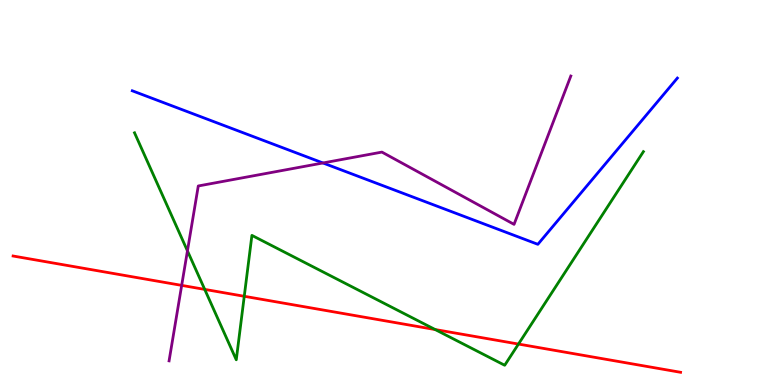[{'lines': ['blue', 'red'], 'intersections': []}, {'lines': ['green', 'red'], 'intersections': [{'x': 2.64, 'y': 2.48}, {'x': 3.15, 'y': 2.3}, {'x': 5.62, 'y': 1.44}, {'x': 6.69, 'y': 1.06}]}, {'lines': ['purple', 'red'], 'intersections': [{'x': 2.34, 'y': 2.59}]}, {'lines': ['blue', 'green'], 'intersections': []}, {'lines': ['blue', 'purple'], 'intersections': [{'x': 4.17, 'y': 5.77}]}, {'lines': ['green', 'purple'], 'intersections': [{'x': 2.42, 'y': 3.48}]}]